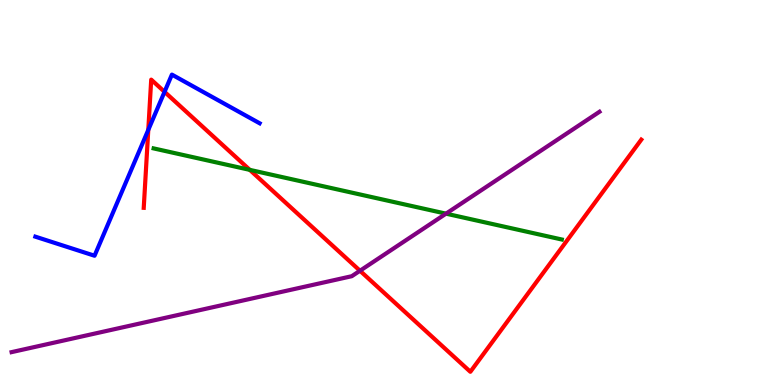[{'lines': ['blue', 'red'], 'intersections': [{'x': 1.91, 'y': 6.63}, {'x': 2.12, 'y': 7.61}]}, {'lines': ['green', 'red'], 'intersections': [{'x': 3.22, 'y': 5.59}]}, {'lines': ['purple', 'red'], 'intersections': [{'x': 4.64, 'y': 2.97}]}, {'lines': ['blue', 'green'], 'intersections': []}, {'lines': ['blue', 'purple'], 'intersections': []}, {'lines': ['green', 'purple'], 'intersections': [{'x': 5.75, 'y': 4.45}]}]